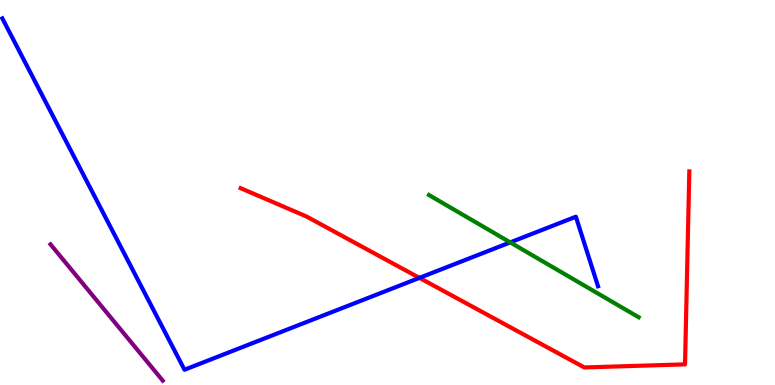[{'lines': ['blue', 'red'], 'intersections': [{'x': 5.41, 'y': 2.78}]}, {'lines': ['green', 'red'], 'intersections': []}, {'lines': ['purple', 'red'], 'intersections': []}, {'lines': ['blue', 'green'], 'intersections': [{'x': 6.58, 'y': 3.7}]}, {'lines': ['blue', 'purple'], 'intersections': []}, {'lines': ['green', 'purple'], 'intersections': []}]